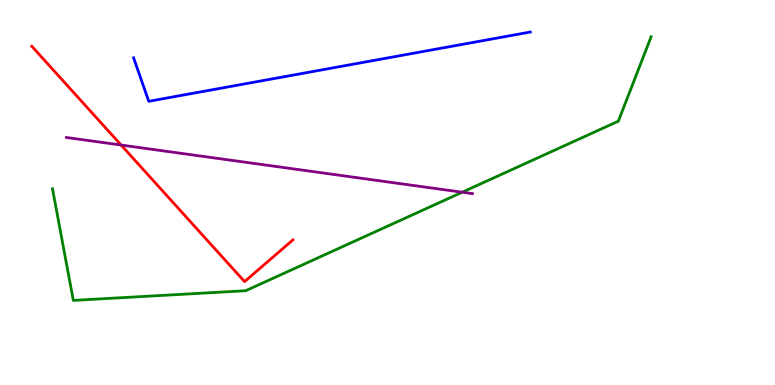[{'lines': ['blue', 'red'], 'intersections': []}, {'lines': ['green', 'red'], 'intersections': []}, {'lines': ['purple', 'red'], 'intersections': [{'x': 1.56, 'y': 6.23}]}, {'lines': ['blue', 'green'], 'intersections': []}, {'lines': ['blue', 'purple'], 'intersections': []}, {'lines': ['green', 'purple'], 'intersections': [{'x': 5.96, 'y': 5.01}]}]